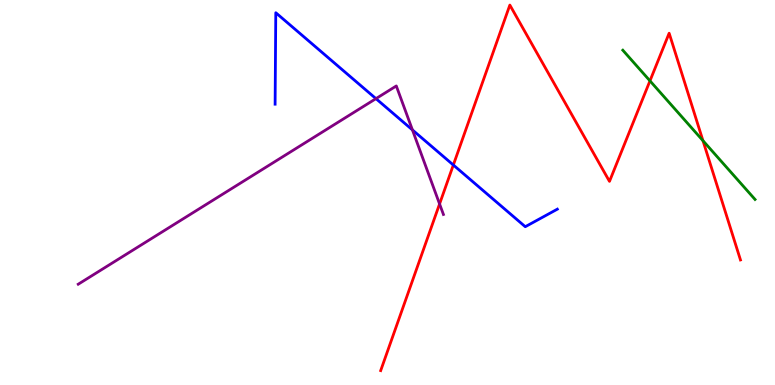[{'lines': ['blue', 'red'], 'intersections': [{'x': 5.85, 'y': 5.71}]}, {'lines': ['green', 'red'], 'intersections': [{'x': 8.39, 'y': 7.9}, {'x': 9.07, 'y': 6.35}]}, {'lines': ['purple', 'red'], 'intersections': [{'x': 5.67, 'y': 4.7}]}, {'lines': ['blue', 'green'], 'intersections': []}, {'lines': ['blue', 'purple'], 'intersections': [{'x': 4.85, 'y': 7.44}, {'x': 5.32, 'y': 6.63}]}, {'lines': ['green', 'purple'], 'intersections': []}]